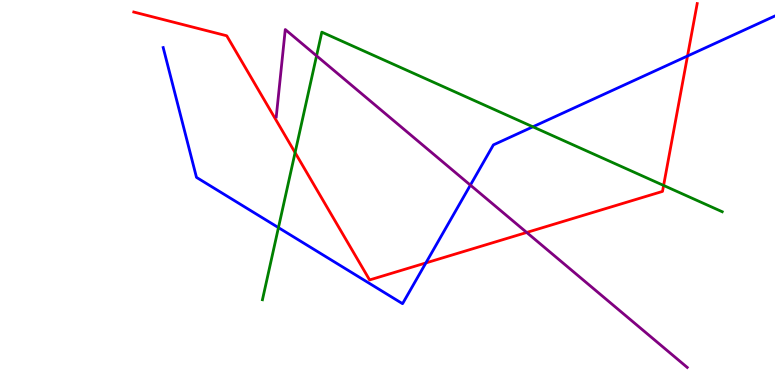[{'lines': ['blue', 'red'], 'intersections': [{'x': 5.5, 'y': 3.17}, {'x': 8.87, 'y': 8.55}]}, {'lines': ['green', 'red'], 'intersections': [{'x': 3.81, 'y': 6.04}, {'x': 8.56, 'y': 5.18}]}, {'lines': ['purple', 'red'], 'intersections': [{'x': 6.8, 'y': 3.96}]}, {'lines': ['blue', 'green'], 'intersections': [{'x': 3.59, 'y': 4.09}, {'x': 6.88, 'y': 6.71}]}, {'lines': ['blue', 'purple'], 'intersections': [{'x': 6.07, 'y': 5.19}]}, {'lines': ['green', 'purple'], 'intersections': [{'x': 4.08, 'y': 8.55}]}]